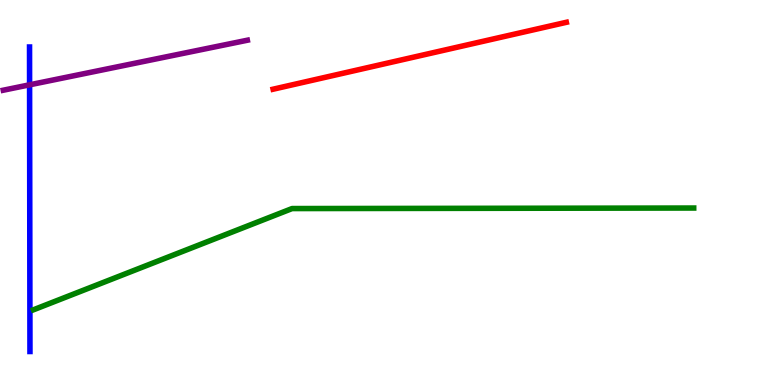[{'lines': ['blue', 'red'], 'intersections': []}, {'lines': ['green', 'red'], 'intersections': []}, {'lines': ['purple', 'red'], 'intersections': []}, {'lines': ['blue', 'green'], 'intersections': []}, {'lines': ['blue', 'purple'], 'intersections': [{'x': 0.382, 'y': 7.8}]}, {'lines': ['green', 'purple'], 'intersections': []}]